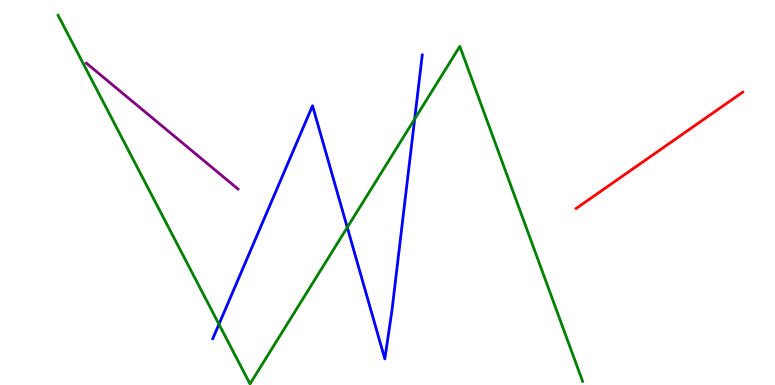[{'lines': ['blue', 'red'], 'intersections': []}, {'lines': ['green', 'red'], 'intersections': []}, {'lines': ['purple', 'red'], 'intersections': []}, {'lines': ['blue', 'green'], 'intersections': [{'x': 2.83, 'y': 1.58}, {'x': 4.48, 'y': 4.09}, {'x': 5.35, 'y': 6.91}]}, {'lines': ['blue', 'purple'], 'intersections': []}, {'lines': ['green', 'purple'], 'intersections': []}]